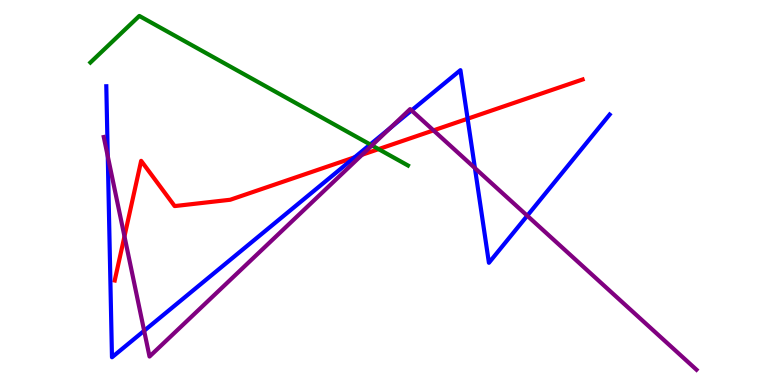[{'lines': ['blue', 'red'], 'intersections': [{'x': 4.58, 'y': 5.92}, {'x': 6.03, 'y': 6.92}]}, {'lines': ['green', 'red'], 'intersections': [{'x': 4.88, 'y': 6.13}]}, {'lines': ['purple', 'red'], 'intersections': [{'x': 1.61, 'y': 3.86}, {'x': 4.67, 'y': 5.98}, {'x': 5.59, 'y': 6.61}]}, {'lines': ['blue', 'green'], 'intersections': [{'x': 4.78, 'y': 6.25}]}, {'lines': ['blue', 'purple'], 'intersections': [{'x': 1.39, 'y': 5.94}, {'x': 1.86, 'y': 1.41}, {'x': 5.04, 'y': 6.68}, {'x': 5.31, 'y': 7.13}, {'x': 6.13, 'y': 5.63}, {'x': 6.8, 'y': 4.4}]}, {'lines': ['green', 'purple'], 'intersections': [{'x': 4.8, 'y': 6.22}]}]